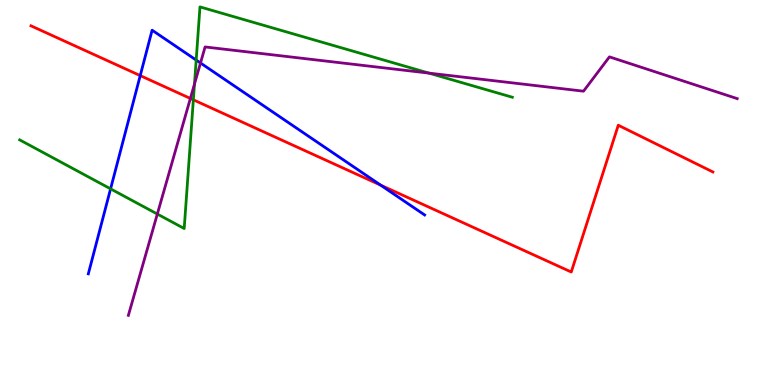[{'lines': ['blue', 'red'], 'intersections': [{'x': 1.81, 'y': 8.04}, {'x': 4.91, 'y': 5.19}]}, {'lines': ['green', 'red'], 'intersections': [{'x': 2.49, 'y': 7.41}]}, {'lines': ['purple', 'red'], 'intersections': [{'x': 2.46, 'y': 7.44}]}, {'lines': ['blue', 'green'], 'intersections': [{'x': 1.43, 'y': 5.09}, {'x': 2.53, 'y': 8.44}]}, {'lines': ['blue', 'purple'], 'intersections': [{'x': 2.59, 'y': 8.36}]}, {'lines': ['green', 'purple'], 'intersections': [{'x': 2.03, 'y': 4.44}, {'x': 2.51, 'y': 7.82}, {'x': 5.53, 'y': 8.1}]}]